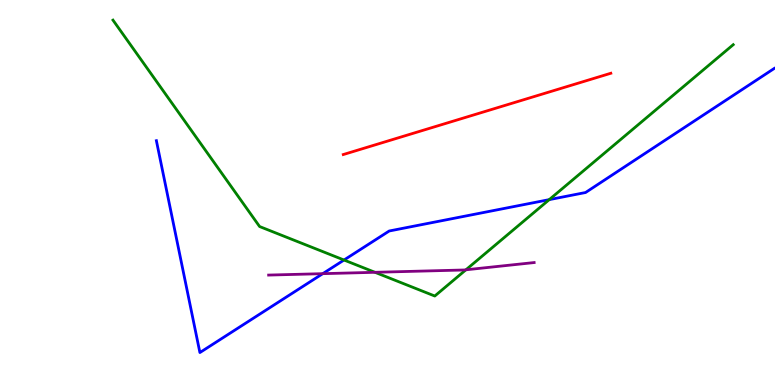[{'lines': ['blue', 'red'], 'intersections': []}, {'lines': ['green', 'red'], 'intersections': []}, {'lines': ['purple', 'red'], 'intersections': []}, {'lines': ['blue', 'green'], 'intersections': [{'x': 4.44, 'y': 3.25}, {'x': 7.09, 'y': 4.81}]}, {'lines': ['blue', 'purple'], 'intersections': [{'x': 4.16, 'y': 2.89}]}, {'lines': ['green', 'purple'], 'intersections': [{'x': 4.84, 'y': 2.93}, {'x': 6.01, 'y': 2.99}]}]